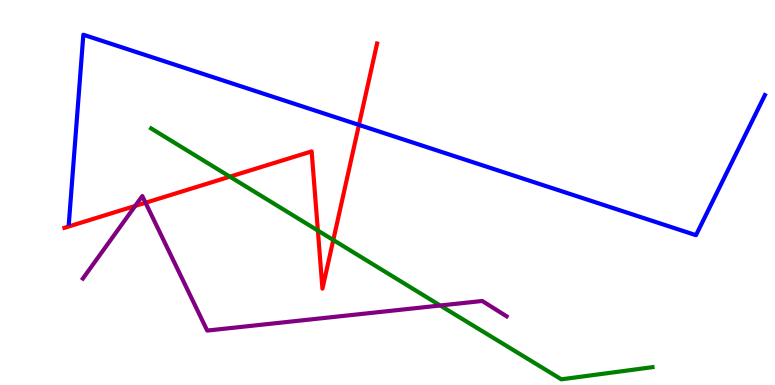[{'lines': ['blue', 'red'], 'intersections': [{'x': 4.63, 'y': 6.76}]}, {'lines': ['green', 'red'], 'intersections': [{'x': 2.97, 'y': 5.41}, {'x': 4.1, 'y': 4.01}, {'x': 4.3, 'y': 3.77}]}, {'lines': ['purple', 'red'], 'intersections': [{'x': 1.74, 'y': 4.65}, {'x': 1.88, 'y': 4.73}]}, {'lines': ['blue', 'green'], 'intersections': []}, {'lines': ['blue', 'purple'], 'intersections': []}, {'lines': ['green', 'purple'], 'intersections': [{'x': 5.68, 'y': 2.06}]}]